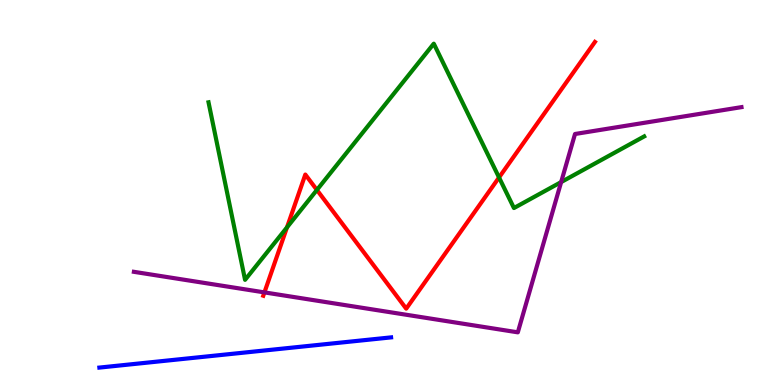[{'lines': ['blue', 'red'], 'intersections': []}, {'lines': ['green', 'red'], 'intersections': [{'x': 3.7, 'y': 4.09}, {'x': 4.09, 'y': 5.07}, {'x': 6.44, 'y': 5.39}]}, {'lines': ['purple', 'red'], 'intersections': [{'x': 3.41, 'y': 2.41}]}, {'lines': ['blue', 'green'], 'intersections': []}, {'lines': ['blue', 'purple'], 'intersections': []}, {'lines': ['green', 'purple'], 'intersections': [{'x': 7.24, 'y': 5.27}]}]